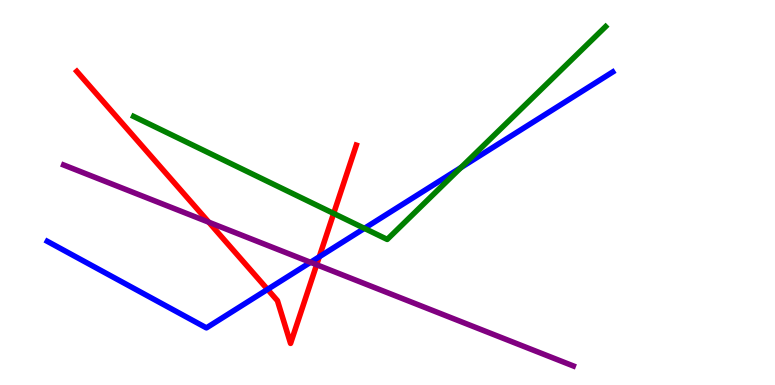[{'lines': ['blue', 'red'], 'intersections': [{'x': 3.45, 'y': 2.48}, {'x': 4.12, 'y': 3.33}]}, {'lines': ['green', 'red'], 'intersections': [{'x': 4.31, 'y': 4.46}]}, {'lines': ['purple', 'red'], 'intersections': [{'x': 2.69, 'y': 4.23}, {'x': 4.09, 'y': 3.12}]}, {'lines': ['blue', 'green'], 'intersections': [{'x': 4.7, 'y': 4.07}, {'x': 5.95, 'y': 5.65}]}, {'lines': ['blue', 'purple'], 'intersections': [{'x': 4.01, 'y': 3.19}]}, {'lines': ['green', 'purple'], 'intersections': []}]